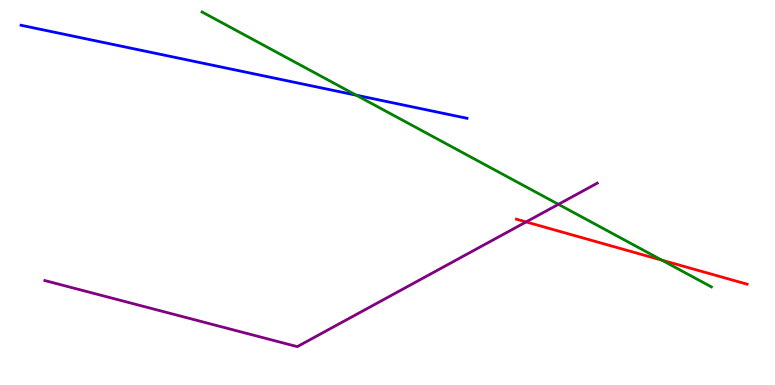[{'lines': ['blue', 'red'], 'intersections': []}, {'lines': ['green', 'red'], 'intersections': [{'x': 8.54, 'y': 3.24}]}, {'lines': ['purple', 'red'], 'intersections': [{'x': 6.79, 'y': 4.24}]}, {'lines': ['blue', 'green'], 'intersections': [{'x': 4.6, 'y': 7.53}]}, {'lines': ['blue', 'purple'], 'intersections': []}, {'lines': ['green', 'purple'], 'intersections': [{'x': 7.21, 'y': 4.69}]}]